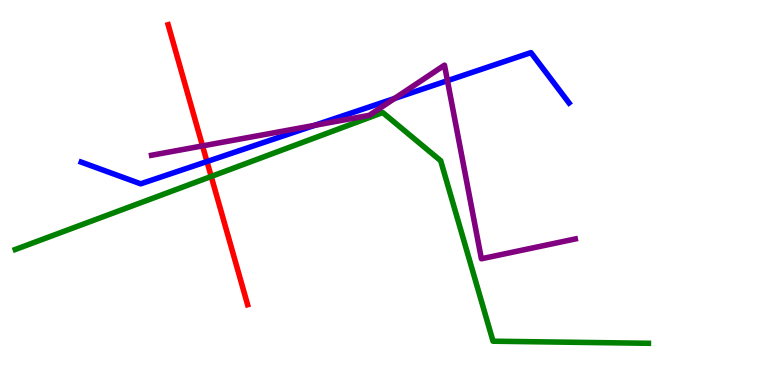[{'lines': ['blue', 'red'], 'intersections': [{'x': 2.67, 'y': 5.8}]}, {'lines': ['green', 'red'], 'intersections': [{'x': 2.73, 'y': 5.42}]}, {'lines': ['purple', 'red'], 'intersections': [{'x': 2.61, 'y': 6.21}]}, {'lines': ['blue', 'green'], 'intersections': []}, {'lines': ['blue', 'purple'], 'intersections': [{'x': 4.06, 'y': 6.74}, {'x': 5.09, 'y': 7.44}, {'x': 5.77, 'y': 7.9}]}, {'lines': ['green', 'purple'], 'intersections': []}]